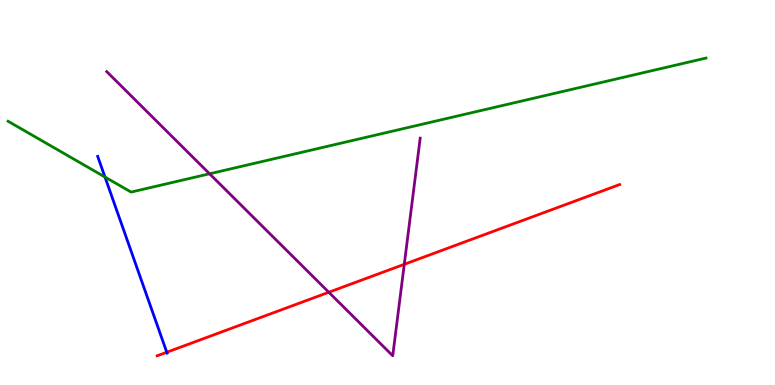[{'lines': ['blue', 'red'], 'intersections': [{'x': 2.15, 'y': 0.851}]}, {'lines': ['green', 'red'], 'intersections': []}, {'lines': ['purple', 'red'], 'intersections': [{'x': 4.24, 'y': 2.41}, {'x': 5.22, 'y': 3.14}]}, {'lines': ['blue', 'green'], 'intersections': [{'x': 1.35, 'y': 5.4}]}, {'lines': ['blue', 'purple'], 'intersections': []}, {'lines': ['green', 'purple'], 'intersections': [{'x': 2.7, 'y': 5.49}]}]